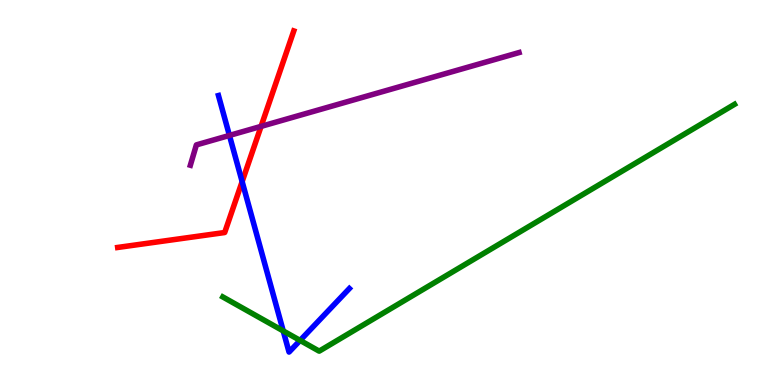[{'lines': ['blue', 'red'], 'intersections': [{'x': 3.12, 'y': 5.28}]}, {'lines': ['green', 'red'], 'intersections': []}, {'lines': ['purple', 'red'], 'intersections': [{'x': 3.37, 'y': 6.72}]}, {'lines': ['blue', 'green'], 'intersections': [{'x': 3.65, 'y': 1.4}, {'x': 3.87, 'y': 1.16}]}, {'lines': ['blue', 'purple'], 'intersections': [{'x': 2.96, 'y': 6.48}]}, {'lines': ['green', 'purple'], 'intersections': []}]